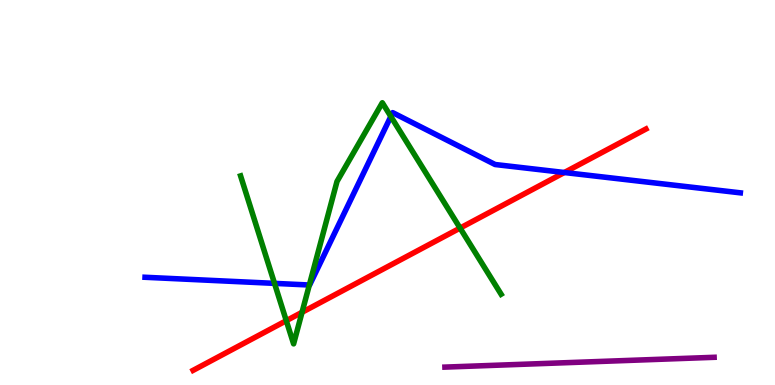[{'lines': ['blue', 'red'], 'intersections': [{'x': 7.28, 'y': 5.52}]}, {'lines': ['green', 'red'], 'intersections': [{'x': 3.69, 'y': 1.67}, {'x': 3.9, 'y': 1.89}, {'x': 5.94, 'y': 4.08}]}, {'lines': ['purple', 'red'], 'intersections': []}, {'lines': ['blue', 'green'], 'intersections': [{'x': 3.54, 'y': 2.64}, {'x': 3.99, 'y': 2.6}, {'x': 5.04, 'y': 6.97}]}, {'lines': ['blue', 'purple'], 'intersections': []}, {'lines': ['green', 'purple'], 'intersections': []}]